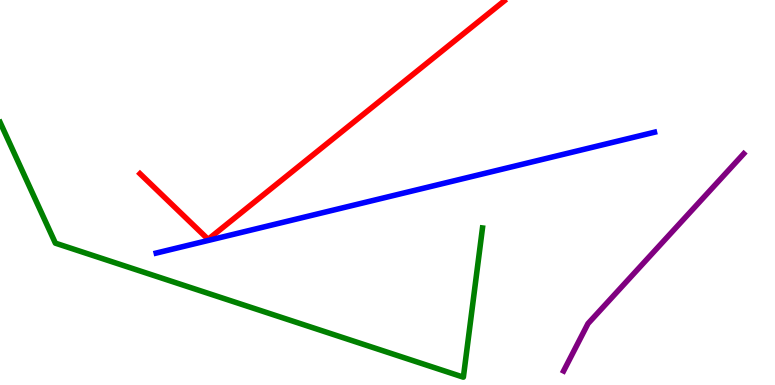[{'lines': ['blue', 'red'], 'intersections': []}, {'lines': ['green', 'red'], 'intersections': []}, {'lines': ['purple', 'red'], 'intersections': []}, {'lines': ['blue', 'green'], 'intersections': []}, {'lines': ['blue', 'purple'], 'intersections': []}, {'lines': ['green', 'purple'], 'intersections': []}]